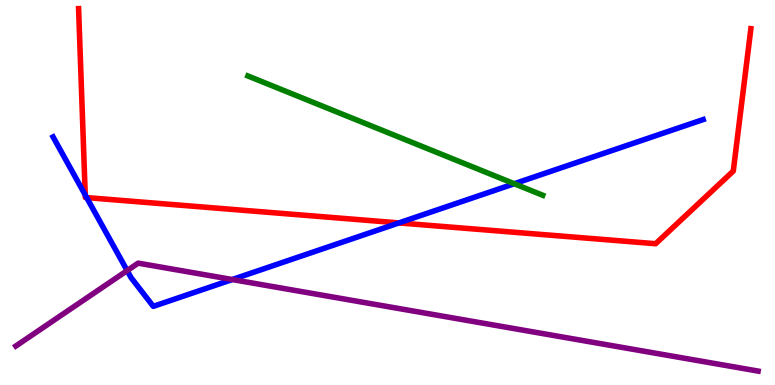[{'lines': ['blue', 'red'], 'intersections': [{'x': 1.1, 'y': 4.94}, {'x': 1.12, 'y': 4.87}, {'x': 5.15, 'y': 4.21}]}, {'lines': ['green', 'red'], 'intersections': []}, {'lines': ['purple', 'red'], 'intersections': []}, {'lines': ['blue', 'green'], 'intersections': [{'x': 6.64, 'y': 5.23}]}, {'lines': ['blue', 'purple'], 'intersections': [{'x': 1.64, 'y': 2.97}, {'x': 3.0, 'y': 2.74}]}, {'lines': ['green', 'purple'], 'intersections': []}]